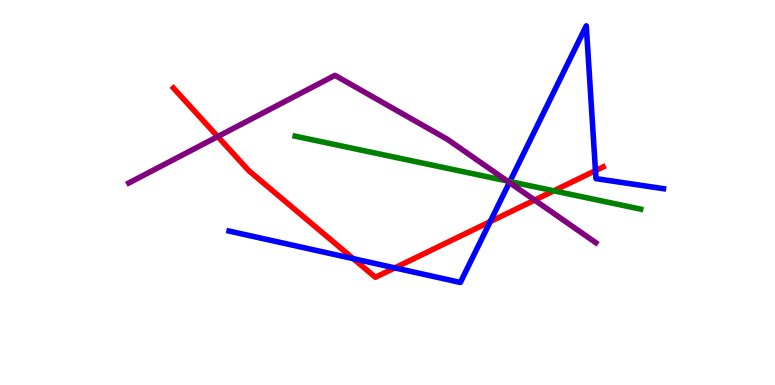[{'lines': ['blue', 'red'], 'intersections': [{'x': 4.56, 'y': 3.28}, {'x': 5.09, 'y': 3.04}, {'x': 6.33, 'y': 4.24}, {'x': 7.68, 'y': 5.57}]}, {'lines': ['green', 'red'], 'intersections': [{'x': 7.15, 'y': 5.04}]}, {'lines': ['purple', 'red'], 'intersections': [{'x': 2.81, 'y': 6.45}, {'x': 6.9, 'y': 4.8}]}, {'lines': ['blue', 'green'], 'intersections': [{'x': 6.58, 'y': 5.28}]}, {'lines': ['blue', 'purple'], 'intersections': [{'x': 6.57, 'y': 5.26}]}, {'lines': ['green', 'purple'], 'intersections': [{'x': 6.54, 'y': 5.3}]}]